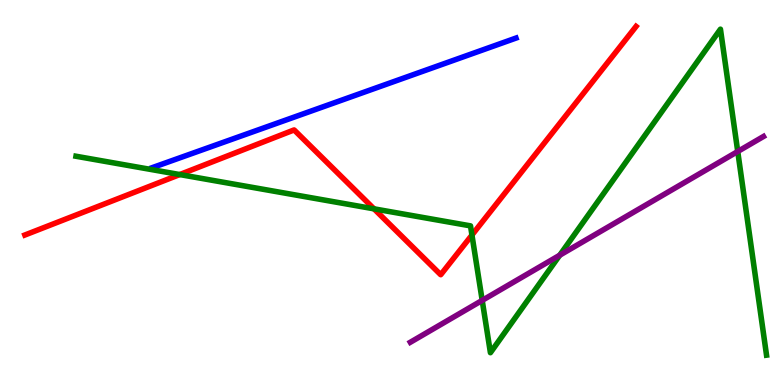[{'lines': ['blue', 'red'], 'intersections': []}, {'lines': ['green', 'red'], 'intersections': [{'x': 2.32, 'y': 5.47}, {'x': 4.83, 'y': 4.58}, {'x': 6.09, 'y': 3.9}]}, {'lines': ['purple', 'red'], 'intersections': []}, {'lines': ['blue', 'green'], 'intersections': []}, {'lines': ['blue', 'purple'], 'intersections': []}, {'lines': ['green', 'purple'], 'intersections': [{'x': 6.22, 'y': 2.2}, {'x': 7.22, 'y': 3.37}, {'x': 9.52, 'y': 6.07}]}]